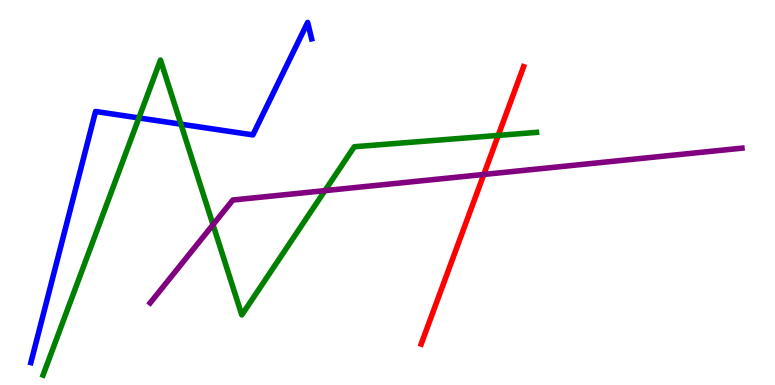[{'lines': ['blue', 'red'], 'intersections': []}, {'lines': ['green', 'red'], 'intersections': [{'x': 6.43, 'y': 6.48}]}, {'lines': ['purple', 'red'], 'intersections': [{'x': 6.24, 'y': 5.47}]}, {'lines': ['blue', 'green'], 'intersections': [{'x': 1.79, 'y': 6.94}, {'x': 2.33, 'y': 6.77}]}, {'lines': ['blue', 'purple'], 'intersections': []}, {'lines': ['green', 'purple'], 'intersections': [{'x': 2.75, 'y': 4.16}, {'x': 4.19, 'y': 5.05}]}]